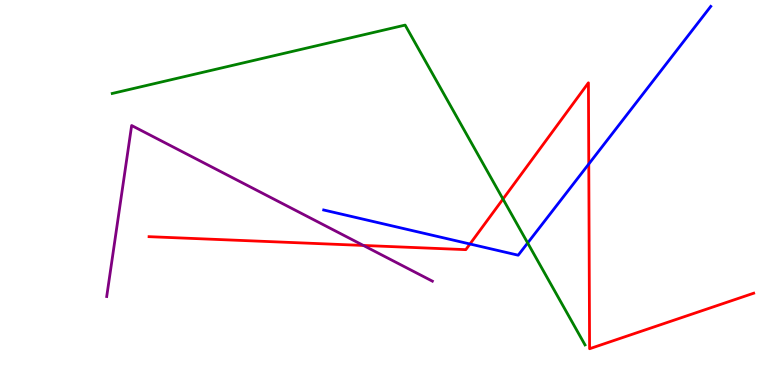[{'lines': ['blue', 'red'], 'intersections': [{'x': 6.06, 'y': 3.66}, {'x': 7.6, 'y': 5.74}]}, {'lines': ['green', 'red'], 'intersections': [{'x': 6.49, 'y': 4.83}]}, {'lines': ['purple', 'red'], 'intersections': [{'x': 4.69, 'y': 3.62}]}, {'lines': ['blue', 'green'], 'intersections': [{'x': 6.81, 'y': 3.69}]}, {'lines': ['blue', 'purple'], 'intersections': []}, {'lines': ['green', 'purple'], 'intersections': []}]